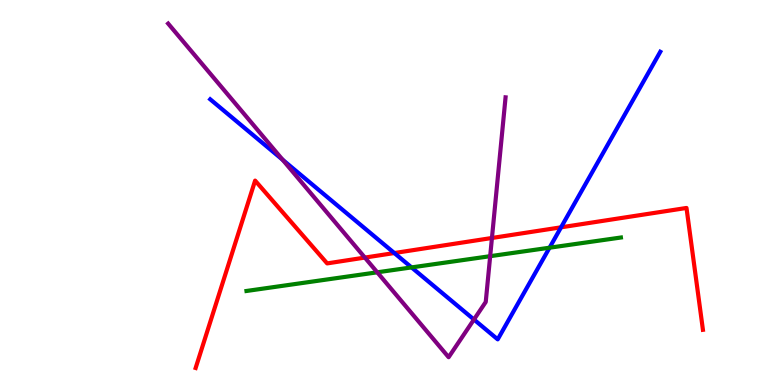[{'lines': ['blue', 'red'], 'intersections': [{'x': 5.09, 'y': 3.43}, {'x': 7.24, 'y': 4.1}]}, {'lines': ['green', 'red'], 'intersections': []}, {'lines': ['purple', 'red'], 'intersections': [{'x': 4.71, 'y': 3.31}, {'x': 6.35, 'y': 3.82}]}, {'lines': ['blue', 'green'], 'intersections': [{'x': 5.31, 'y': 3.05}, {'x': 7.09, 'y': 3.57}]}, {'lines': ['blue', 'purple'], 'intersections': [{'x': 3.65, 'y': 5.85}, {'x': 6.12, 'y': 1.7}]}, {'lines': ['green', 'purple'], 'intersections': [{'x': 4.87, 'y': 2.93}, {'x': 6.32, 'y': 3.35}]}]